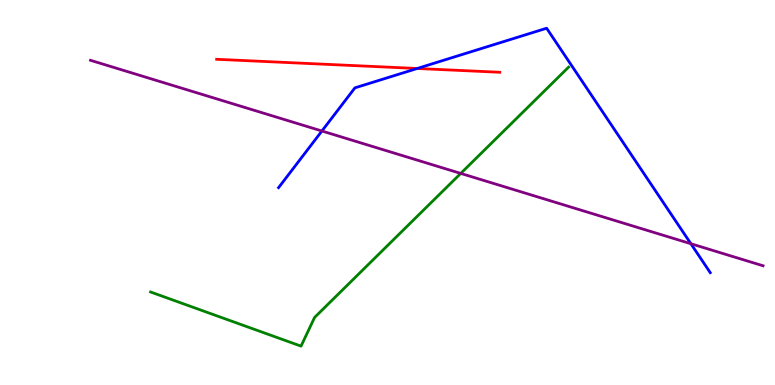[{'lines': ['blue', 'red'], 'intersections': [{'x': 5.38, 'y': 8.22}]}, {'lines': ['green', 'red'], 'intersections': []}, {'lines': ['purple', 'red'], 'intersections': []}, {'lines': ['blue', 'green'], 'intersections': []}, {'lines': ['blue', 'purple'], 'intersections': [{'x': 4.15, 'y': 6.6}, {'x': 8.91, 'y': 3.67}]}, {'lines': ['green', 'purple'], 'intersections': [{'x': 5.95, 'y': 5.5}]}]